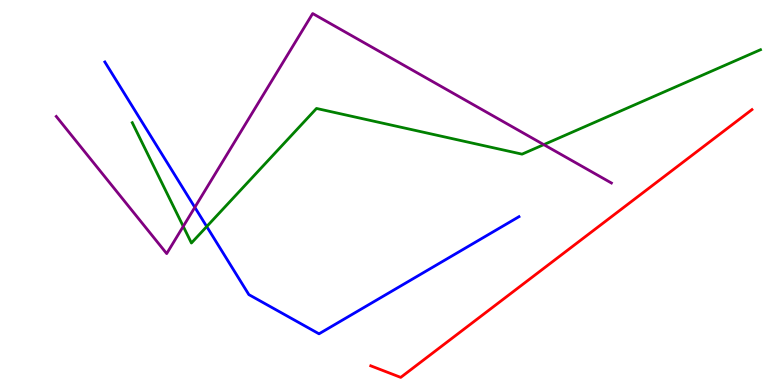[{'lines': ['blue', 'red'], 'intersections': []}, {'lines': ['green', 'red'], 'intersections': []}, {'lines': ['purple', 'red'], 'intersections': []}, {'lines': ['blue', 'green'], 'intersections': [{'x': 2.67, 'y': 4.12}]}, {'lines': ['blue', 'purple'], 'intersections': [{'x': 2.51, 'y': 4.61}]}, {'lines': ['green', 'purple'], 'intersections': [{'x': 2.36, 'y': 4.12}, {'x': 7.02, 'y': 6.24}]}]